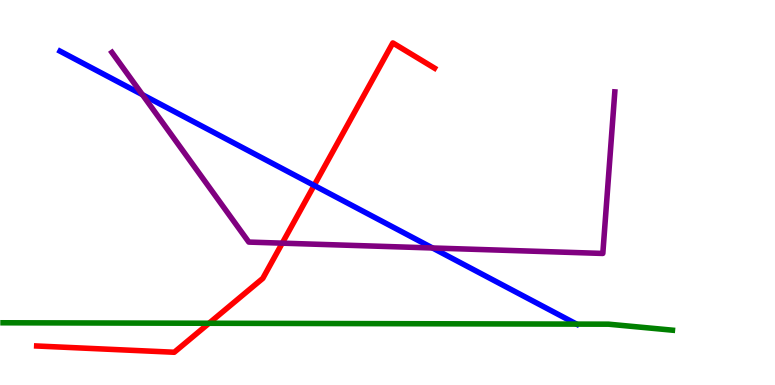[{'lines': ['blue', 'red'], 'intersections': [{'x': 4.05, 'y': 5.18}]}, {'lines': ['green', 'red'], 'intersections': [{'x': 2.7, 'y': 1.6}]}, {'lines': ['purple', 'red'], 'intersections': [{'x': 3.64, 'y': 3.68}]}, {'lines': ['blue', 'green'], 'intersections': [{'x': 7.44, 'y': 1.58}]}, {'lines': ['blue', 'purple'], 'intersections': [{'x': 1.84, 'y': 7.54}, {'x': 5.58, 'y': 3.56}]}, {'lines': ['green', 'purple'], 'intersections': []}]